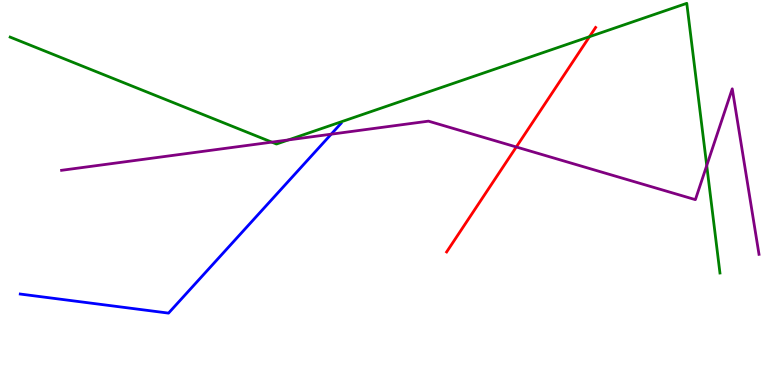[{'lines': ['blue', 'red'], 'intersections': []}, {'lines': ['green', 'red'], 'intersections': [{'x': 7.61, 'y': 9.05}]}, {'lines': ['purple', 'red'], 'intersections': [{'x': 6.66, 'y': 6.18}]}, {'lines': ['blue', 'green'], 'intersections': []}, {'lines': ['blue', 'purple'], 'intersections': [{'x': 4.27, 'y': 6.51}]}, {'lines': ['green', 'purple'], 'intersections': [{'x': 3.51, 'y': 6.31}, {'x': 3.72, 'y': 6.37}, {'x': 9.12, 'y': 5.7}]}]